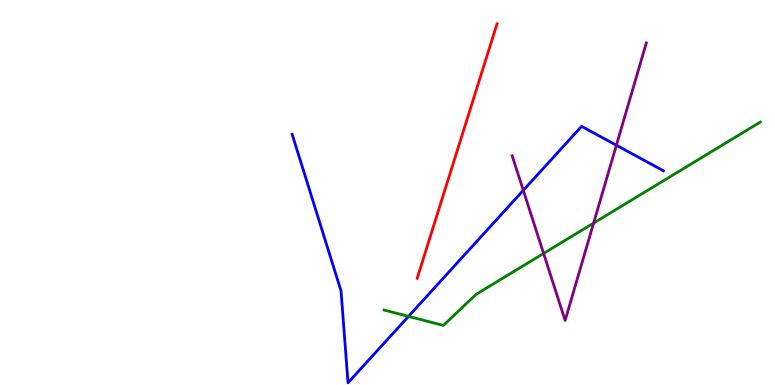[{'lines': ['blue', 'red'], 'intersections': []}, {'lines': ['green', 'red'], 'intersections': []}, {'lines': ['purple', 'red'], 'intersections': []}, {'lines': ['blue', 'green'], 'intersections': [{'x': 5.27, 'y': 1.78}]}, {'lines': ['blue', 'purple'], 'intersections': [{'x': 6.75, 'y': 5.06}, {'x': 7.95, 'y': 6.23}]}, {'lines': ['green', 'purple'], 'intersections': [{'x': 7.01, 'y': 3.42}, {'x': 7.66, 'y': 4.21}]}]